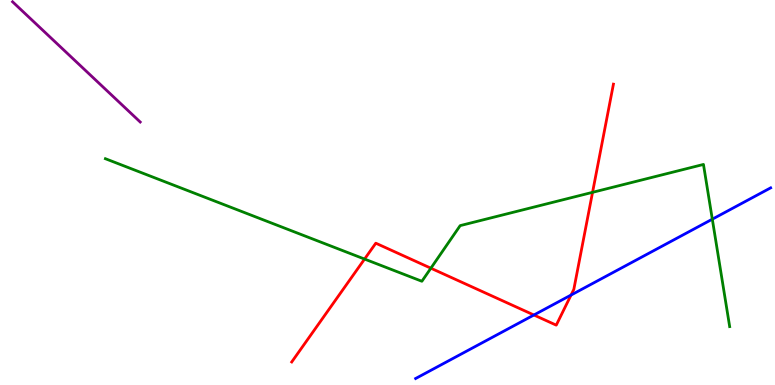[{'lines': ['blue', 'red'], 'intersections': [{'x': 6.89, 'y': 1.82}, {'x': 7.37, 'y': 2.34}]}, {'lines': ['green', 'red'], 'intersections': [{'x': 4.7, 'y': 3.27}, {'x': 5.56, 'y': 3.03}, {'x': 7.65, 'y': 5.0}]}, {'lines': ['purple', 'red'], 'intersections': []}, {'lines': ['blue', 'green'], 'intersections': [{'x': 9.19, 'y': 4.31}]}, {'lines': ['blue', 'purple'], 'intersections': []}, {'lines': ['green', 'purple'], 'intersections': []}]